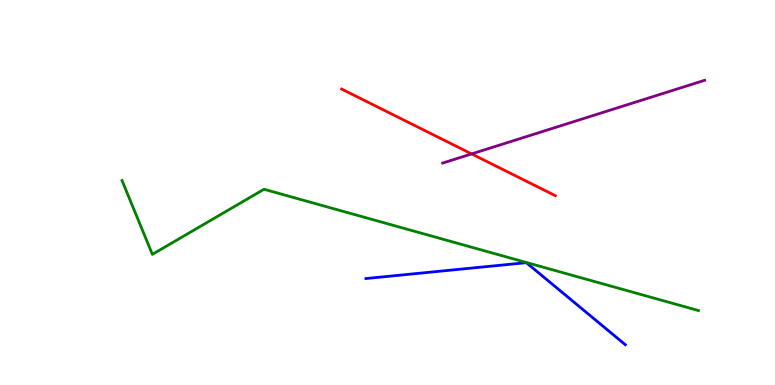[{'lines': ['blue', 'red'], 'intersections': []}, {'lines': ['green', 'red'], 'intersections': []}, {'lines': ['purple', 'red'], 'intersections': [{'x': 6.09, 'y': 6.0}]}, {'lines': ['blue', 'green'], 'intersections': []}, {'lines': ['blue', 'purple'], 'intersections': []}, {'lines': ['green', 'purple'], 'intersections': []}]